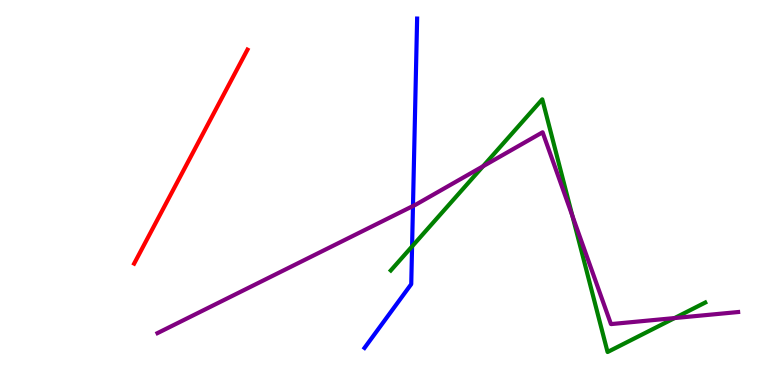[{'lines': ['blue', 'red'], 'intersections': []}, {'lines': ['green', 'red'], 'intersections': []}, {'lines': ['purple', 'red'], 'intersections': []}, {'lines': ['blue', 'green'], 'intersections': [{'x': 5.32, 'y': 3.6}]}, {'lines': ['blue', 'purple'], 'intersections': [{'x': 5.33, 'y': 4.65}]}, {'lines': ['green', 'purple'], 'intersections': [{'x': 6.23, 'y': 5.68}, {'x': 7.39, 'y': 4.39}, {'x': 8.7, 'y': 1.74}]}]